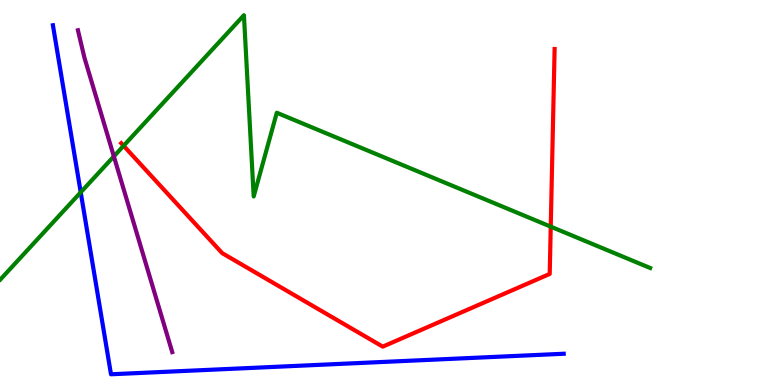[{'lines': ['blue', 'red'], 'intersections': []}, {'lines': ['green', 'red'], 'intersections': [{'x': 1.59, 'y': 6.21}, {'x': 7.11, 'y': 4.11}]}, {'lines': ['purple', 'red'], 'intersections': []}, {'lines': ['blue', 'green'], 'intersections': [{'x': 1.04, 'y': 5.0}]}, {'lines': ['blue', 'purple'], 'intersections': []}, {'lines': ['green', 'purple'], 'intersections': [{'x': 1.47, 'y': 5.94}]}]